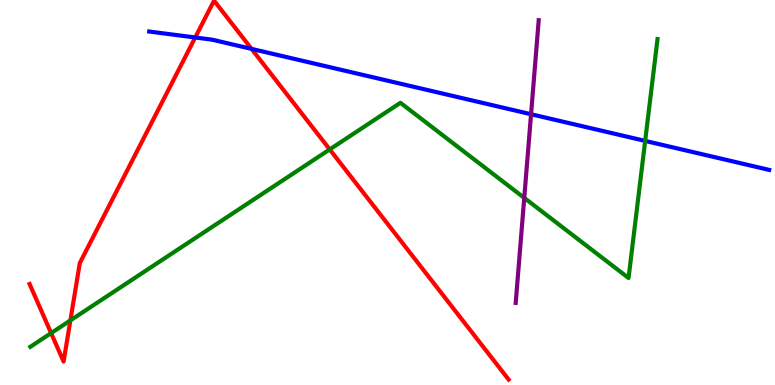[{'lines': ['blue', 'red'], 'intersections': [{'x': 2.52, 'y': 9.03}, {'x': 3.25, 'y': 8.73}]}, {'lines': ['green', 'red'], 'intersections': [{'x': 0.66, 'y': 1.35}, {'x': 0.908, 'y': 1.68}, {'x': 4.25, 'y': 6.12}]}, {'lines': ['purple', 'red'], 'intersections': []}, {'lines': ['blue', 'green'], 'intersections': [{'x': 8.32, 'y': 6.34}]}, {'lines': ['blue', 'purple'], 'intersections': [{'x': 6.85, 'y': 7.03}]}, {'lines': ['green', 'purple'], 'intersections': [{'x': 6.76, 'y': 4.86}]}]